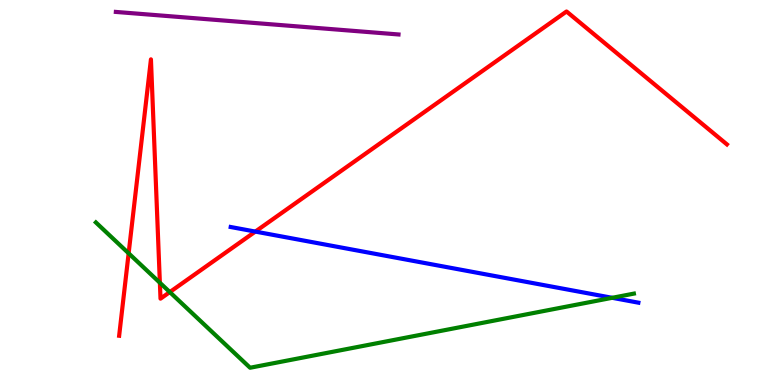[{'lines': ['blue', 'red'], 'intersections': [{'x': 3.29, 'y': 3.98}]}, {'lines': ['green', 'red'], 'intersections': [{'x': 1.66, 'y': 3.42}, {'x': 2.06, 'y': 2.66}, {'x': 2.19, 'y': 2.41}]}, {'lines': ['purple', 'red'], 'intersections': []}, {'lines': ['blue', 'green'], 'intersections': [{'x': 7.9, 'y': 2.26}]}, {'lines': ['blue', 'purple'], 'intersections': []}, {'lines': ['green', 'purple'], 'intersections': []}]